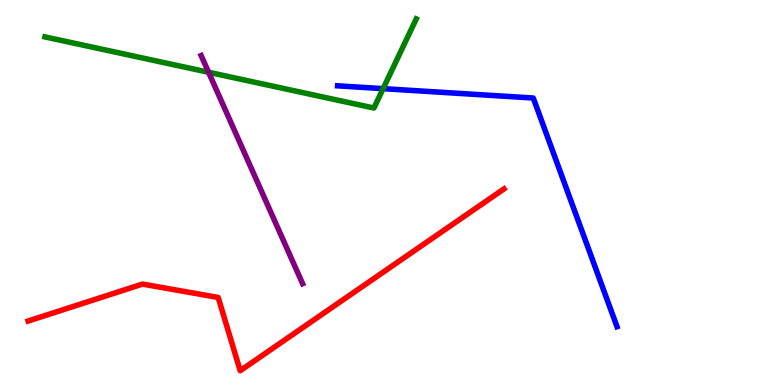[{'lines': ['blue', 'red'], 'intersections': []}, {'lines': ['green', 'red'], 'intersections': []}, {'lines': ['purple', 'red'], 'intersections': []}, {'lines': ['blue', 'green'], 'intersections': [{'x': 4.94, 'y': 7.7}]}, {'lines': ['blue', 'purple'], 'intersections': []}, {'lines': ['green', 'purple'], 'intersections': [{'x': 2.69, 'y': 8.12}]}]